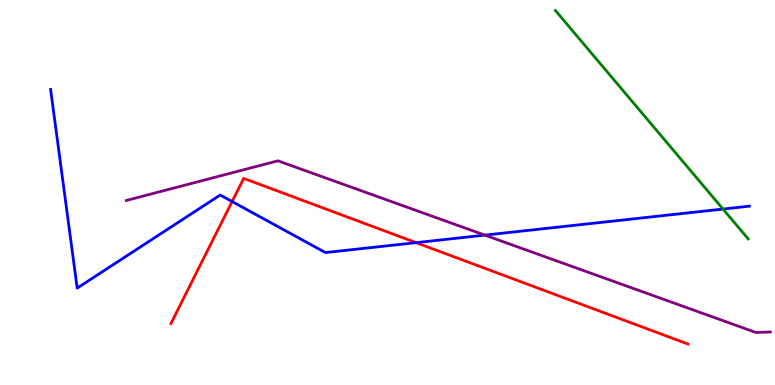[{'lines': ['blue', 'red'], 'intersections': [{'x': 2.99, 'y': 4.76}, {'x': 5.37, 'y': 3.7}]}, {'lines': ['green', 'red'], 'intersections': []}, {'lines': ['purple', 'red'], 'intersections': []}, {'lines': ['blue', 'green'], 'intersections': [{'x': 9.33, 'y': 4.57}]}, {'lines': ['blue', 'purple'], 'intersections': [{'x': 6.26, 'y': 3.89}]}, {'lines': ['green', 'purple'], 'intersections': []}]